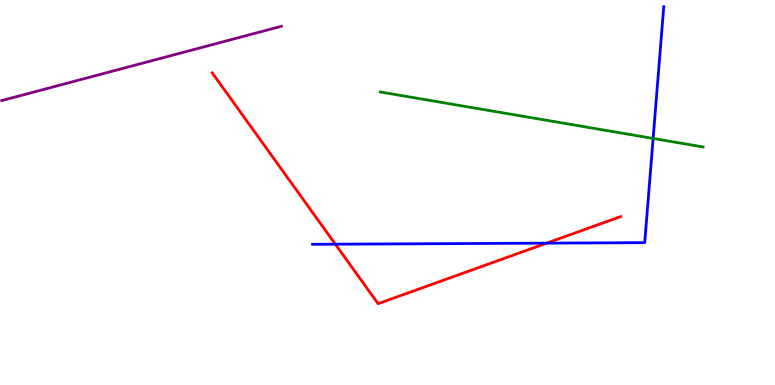[{'lines': ['blue', 'red'], 'intersections': [{'x': 4.33, 'y': 3.66}, {'x': 7.05, 'y': 3.68}]}, {'lines': ['green', 'red'], 'intersections': []}, {'lines': ['purple', 'red'], 'intersections': []}, {'lines': ['blue', 'green'], 'intersections': [{'x': 8.43, 'y': 6.4}]}, {'lines': ['blue', 'purple'], 'intersections': []}, {'lines': ['green', 'purple'], 'intersections': []}]